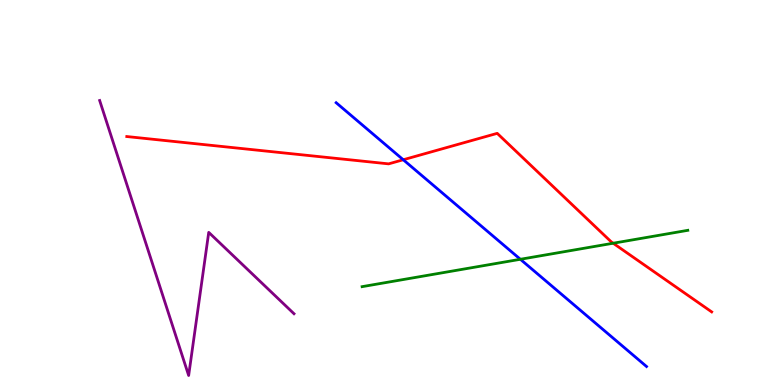[{'lines': ['blue', 'red'], 'intersections': [{'x': 5.2, 'y': 5.85}]}, {'lines': ['green', 'red'], 'intersections': [{'x': 7.91, 'y': 3.68}]}, {'lines': ['purple', 'red'], 'intersections': []}, {'lines': ['blue', 'green'], 'intersections': [{'x': 6.71, 'y': 3.27}]}, {'lines': ['blue', 'purple'], 'intersections': []}, {'lines': ['green', 'purple'], 'intersections': []}]